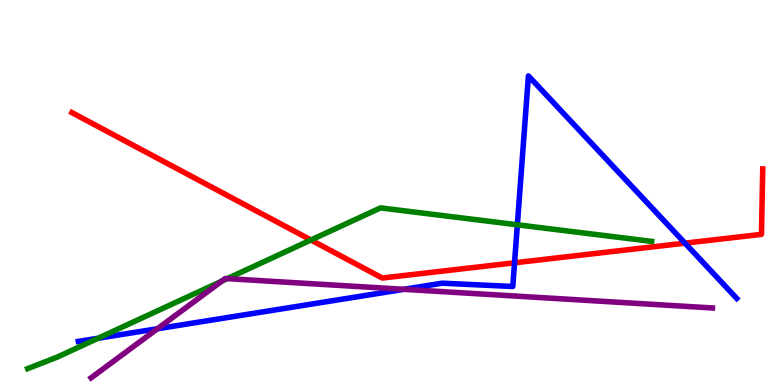[{'lines': ['blue', 'red'], 'intersections': [{'x': 6.64, 'y': 3.17}, {'x': 8.84, 'y': 3.68}]}, {'lines': ['green', 'red'], 'intersections': [{'x': 4.01, 'y': 3.77}]}, {'lines': ['purple', 'red'], 'intersections': []}, {'lines': ['blue', 'green'], 'intersections': [{'x': 1.26, 'y': 1.21}, {'x': 6.68, 'y': 4.16}]}, {'lines': ['blue', 'purple'], 'intersections': [{'x': 2.03, 'y': 1.46}, {'x': 5.21, 'y': 2.49}]}, {'lines': ['green', 'purple'], 'intersections': [{'x': 2.86, 'y': 2.7}, {'x': 2.93, 'y': 2.76}]}]